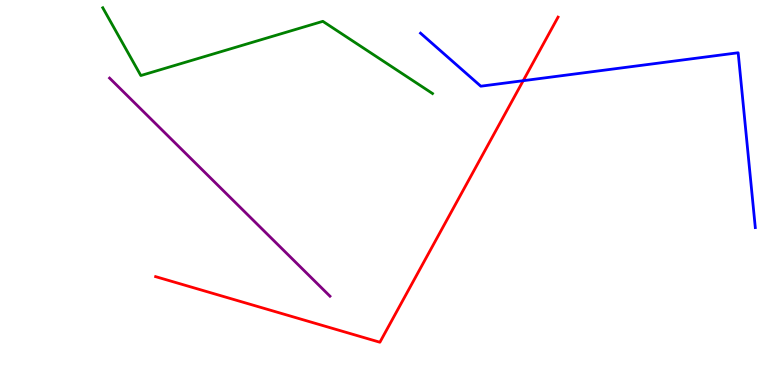[{'lines': ['blue', 'red'], 'intersections': [{'x': 6.75, 'y': 7.9}]}, {'lines': ['green', 'red'], 'intersections': []}, {'lines': ['purple', 'red'], 'intersections': []}, {'lines': ['blue', 'green'], 'intersections': []}, {'lines': ['blue', 'purple'], 'intersections': []}, {'lines': ['green', 'purple'], 'intersections': []}]